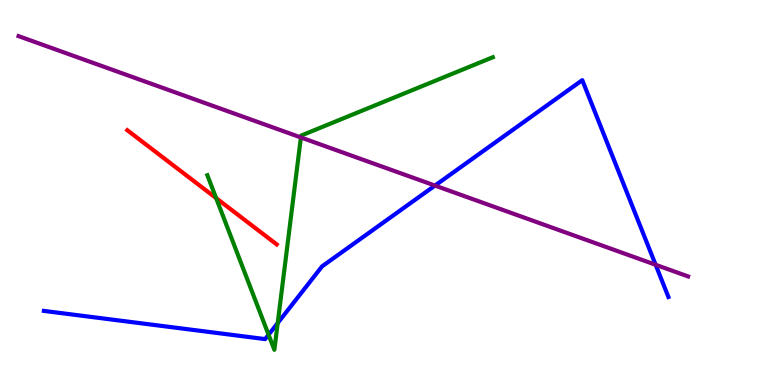[{'lines': ['blue', 'red'], 'intersections': []}, {'lines': ['green', 'red'], 'intersections': [{'x': 2.79, 'y': 4.85}]}, {'lines': ['purple', 'red'], 'intersections': []}, {'lines': ['blue', 'green'], 'intersections': [{'x': 3.47, 'y': 1.31}, {'x': 3.58, 'y': 1.61}]}, {'lines': ['blue', 'purple'], 'intersections': [{'x': 5.61, 'y': 5.18}, {'x': 8.46, 'y': 3.12}]}, {'lines': ['green', 'purple'], 'intersections': [{'x': 3.88, 'y': 6.43}]}]